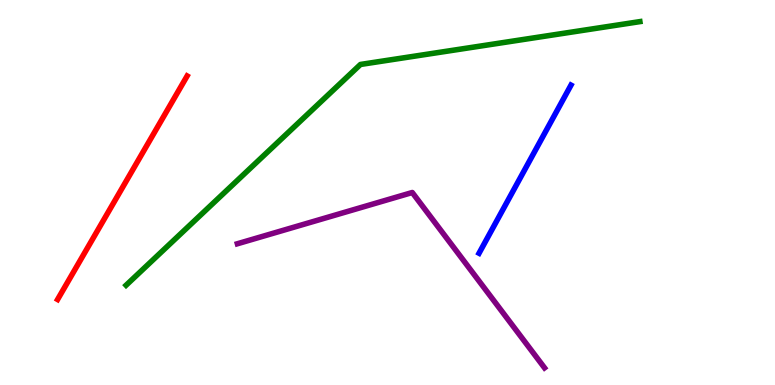[{'lines': ['blue', 'red'], 'intersections': []}, {'lines': ['green', 'red'], 'intersections': []}, {'lines': ['purple', 'red'], 'intersections': []}, {'lines': ['blue', 'green'], 'intersections': []}, {'lines': ['blue', 'purple'], 'intersections': []}, {'lines': ['green', 'purple'], 'intersections': []}]